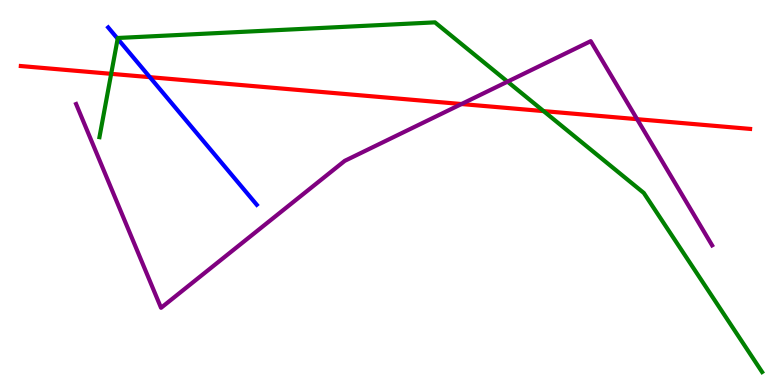[{'lines': ['blue', 'red'], 'intersections': [{'x': 1.93, 'y': 8.0}]}, {'lines': ['green', 'red'], 'intersections': [{'x': 1.43, 'y': 8.08}, {'x': 7.01, 'y': 7.11}]}, {'lines': ['purple', 'red'], 'intersections': [{'x': 5.96, 'y': 7.3}, {'x': 8.22, 'y': 6.9}]}, {'lines': ['blue', 'green'], 'intersections': [{'x': 1.52, 'y': 8.99}]}, {'lines': ['blue', 'purple'], 'intersections': []}, {'lines': ['green', 'purple'], 'intersections': [{'x': 6.55, 'y': 7.88}]}]